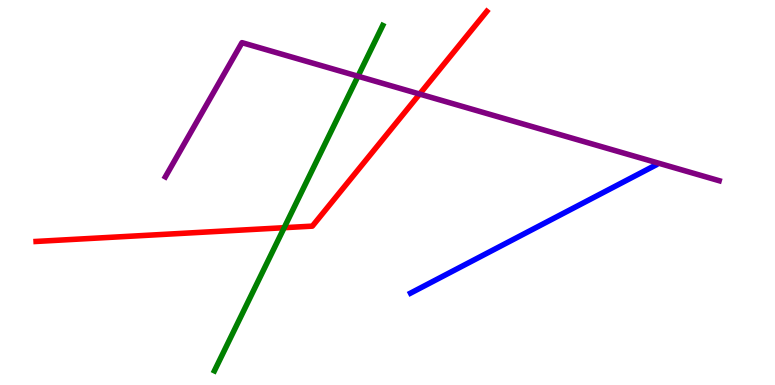[{'lines': ['blue', 'red'], 'intersections': []}, {'lines': ['green', 'red'], 'intersections': [{'x': 3.67, 'y': 4.09}]}, {'lines': ['purple', 'red'], 'intersections': [{'x': 5.41, 'y': 7.56}]}, {'lines': ['blue', 'green'], 'intersections': []}, {'lines': ['blue', 'purple'], 'intersections': []}, {'lines': ['green', 'purple'], 'intersections': [{'x': 4.62, 'y': 8.02}]}]